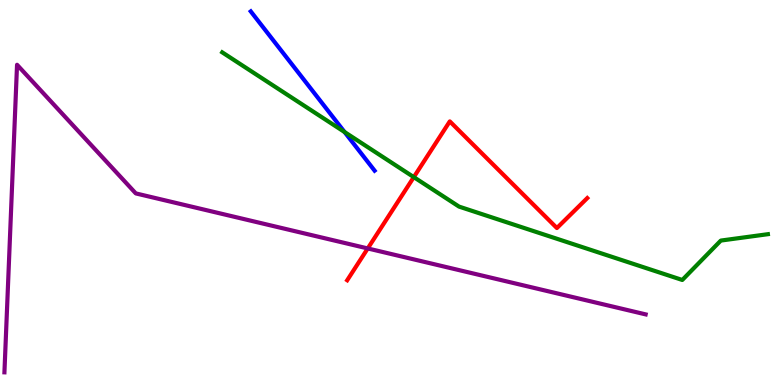[{'lines': ['blue', 'red'], 'intersections': []}, {'lines': ['green', 'red'], 'intersections': [{'x': 5.34, 'y': 5.4}]}, {'lines': ['purple', 'red'], 'intersections': [{'x': 4.75, 'y': 3.55}]}, {'lines': ['blue', 'green'], 'intersections': [{'x': 4.45, 'y': 6.57}]}, {'lines': ['blue', 'purple'], 'intersections': []}, {'lines': ['green', 'purple'], 'intersections': []}]